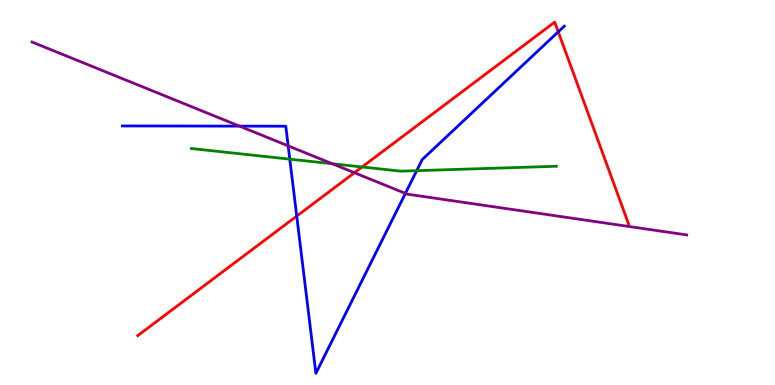[{'lines': ['blue', 'red'], 'intersections': [{'x': 3.83, 'y': 4.39}, {'x': 7.2, 'y': 9.17}]}, {'lines': ['green', 'red'], 'intersections': [{'x': 4.67, 'y': 5.66}]}, {'lines': ['purple', 'red'], 'intersections': [{'x': 4.57, 'y': 5.51}]}, {'lines': ['blue', 'green'], 'intersections': [{'x': 3.74, 'y': 5.87}, {'x': 5.38, 'y': 5.57}]}, {'lines': ['blue', 'purple'], 'intersections': [{'x': 3.09, 'y': 6.72}, {'x': 3.72, 'y': 6.21}, {'x': 5.23, 'y': 4.98}]}, {'lines': ['green', 'purple'], 'intersections': [{'x': 4.29, 'y': 5.75}]}]